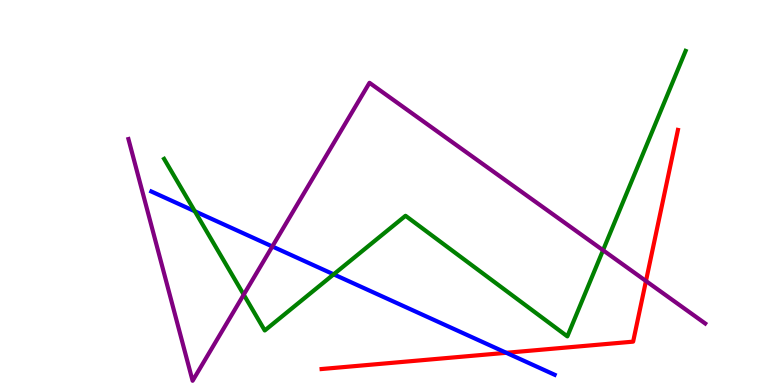[{'lines': ['blue', 'red'], 'intersections': [{'x': 6.53, 'y': 0.836}]}, {'lines': ['green', 'red'], 'intersections': []}, {'lines': ['purple', 'red'], 'intersections': [{'x': 8.34, 'y': 2.7}]}, {'lines': ['blue', 'green'], 'intersections': [{'x': 2.51, 'y': 4.51}, {'x': 4.31, 'y': 2.87}]}, {'lines': ['blue', 'purple'], 'intersections': [{'x': 3.51, 'y': 3.6}]}, {'lines': ['green', 'purple'], 'intersections': [{'x': 3.14, 'y': 2.35}, {'x': 7.78, 'y': 3.5}]}]